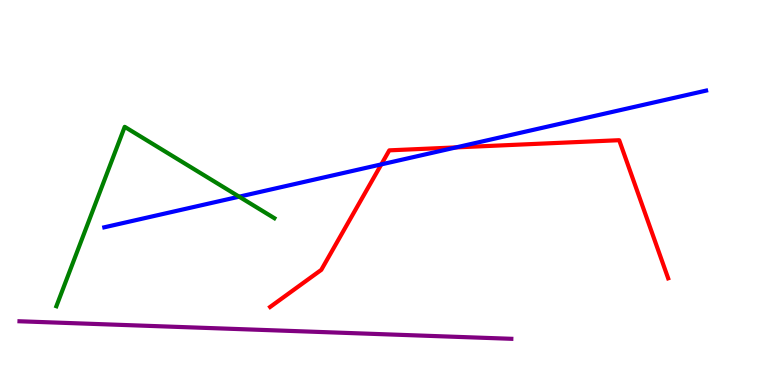[{'lines': ['blue', 'red'], 'intersections': [{'x': 4.92, 'y': 5.73}, {'x': 5.89, 'y': 6.17}]}, {'lines': ['green', 'red'], 'intersections': []}, {'lines': ['purple', 'red'], 'intersections': []}, {'lines': ['blue', 'green'], 'intersections': [{'x': 3.09, 'y': 4.89}]}, {'lines': ['blue', 'purple'], 'intersections': []}, {'lines': ['green', 'purple'], 'intersections': []}]